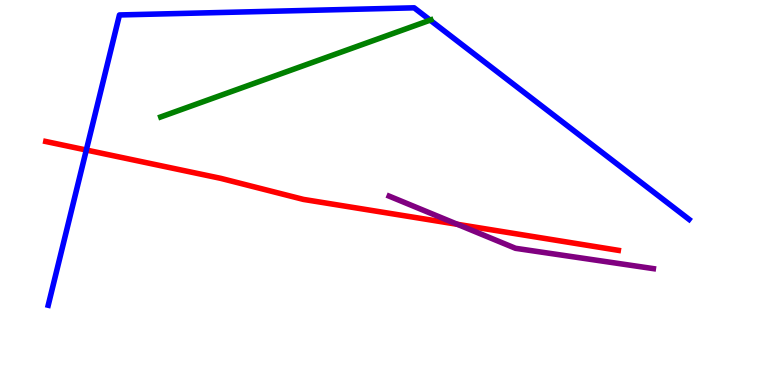[{'lines': ['blue', 'red'], 'intersections': [{'x': 1.11, 'y': 6.1}]}, {'lines': ['green', 'red'], 'intersections': []}, {'lines': ['purple', 'red'], 'intersections': [{'x': 5.9, 'y': 4.17}]}, {'lines': ['blue', 'green'], 'intersections': [{'x': 5.55, 'y': 9.48}]}, {'lines': ['blue', 'purple'], 'intersections': []}, {'lines': ['green', 'purple'], 'intersections': []}]